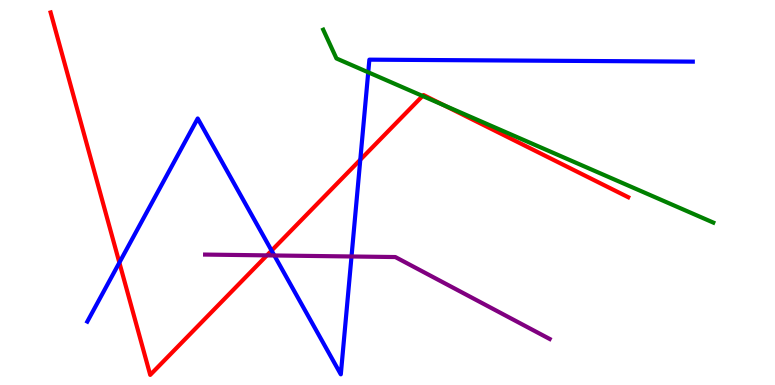[{'lines': ['blue', 'red'], 'intersections': [{'x': 1.54, 'y': 3.18}, {'x': 3.5, 'y': 3.49}, {'x': 4.65, 'y': 5.85}]}, {'lines': ['green', 'red'], 'intersections': [{'x': 5.45, 'y': 7.51}, {'x': 5.73, 'y': 7.26}]}, {'lines': ['purple', 'red'], 'intersections': [{'x': 3.44, 'y': 3.37}]}, {'lines': ['blue', 'green'], 'intersections': [{'x': 4.75, 'y': 8.12}]}, {'lines': ['blue', 'purple'], 'intersections': [{'x': 3.54, 'y': 3.36}, {'x': 4.54, 'y': 3.34}]}, {'lines': ['green', 'purple'], 'intersections': []}]